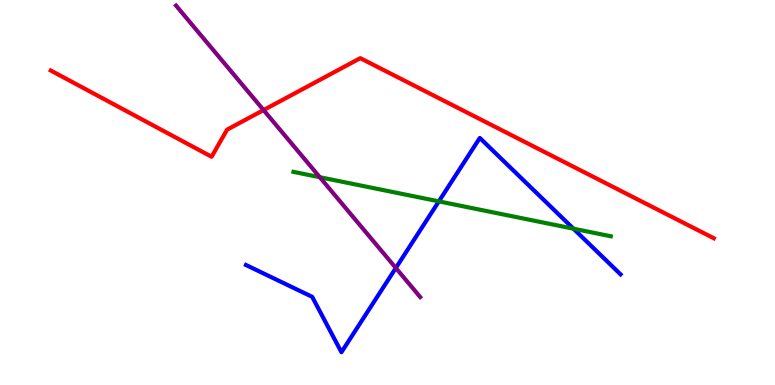[{'lines': ['blue', 'red'], 'intersections': []}, {'lines': ['green', 'red'], 'intersections': []}, {'lines': ['purple', 'red'], 'intersections': [{'x': 3.4, 'y': 7.14}]}, {'lines': ['blue', 'green'], 'intersections': [{'x': 5.66, 'y': 4.77}, {'x': 7.4, 'y': 4.06}]}, {'lines': ['blue', 'purple'], 'intersections': [{'x': 5.11, 'y': 3.04}]}, {'lines': ['green', 'purple'], 'intersections': [{'x': 4.13, 'y': 5.4}]}]